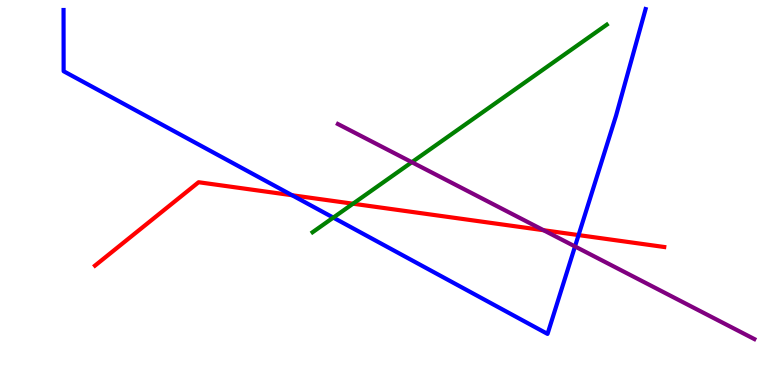[{'lines': ['blue', 'red'], 'intersections': [{'x': 3.77, 'y': 4.93}, {'x': 7.47, 'y': 3.89}]}, {'lines': ['green', 'red'], 'intersections': [{'x': 4.55, 'y': 4.71}]}, {'lines': ['purple', 'red'], 'intersections': [{'x': 7.01, 'y': 4.02}]}, {'lines': ['blue', 'green'], 'intersections': [{'x': 4.3, 'y': 4.35}]}, {'lines': ['blue', 'purple'], 'intersections': [{'x': 7.42, 'y': 3.6}]}, {'lines': ['green', 'purple'], 'intersections': [{'x': 5.31, 'y': 5.79}]}]